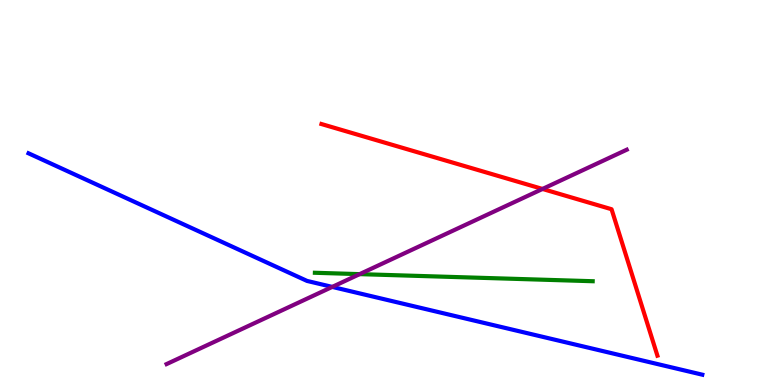[{'lines': ['blue', 'red'], 'intersections': []}, {'lines': ['green', 'red'], 'intersections': []}, {'lines': ['purple', 'red'], 'intersections': [{'x': 7.0, 'y': 5.09}]}, {'lines': ['blue', 'green'], 'intersections': []}, {'lines': ['blue', 'purple'], 'intersections': [{'x': 4.29, 'y': 2.55}]}, {'lines': ['green', 'purple'], 'intersections': [{'x': 4.64, 'y': 2.88}]}]